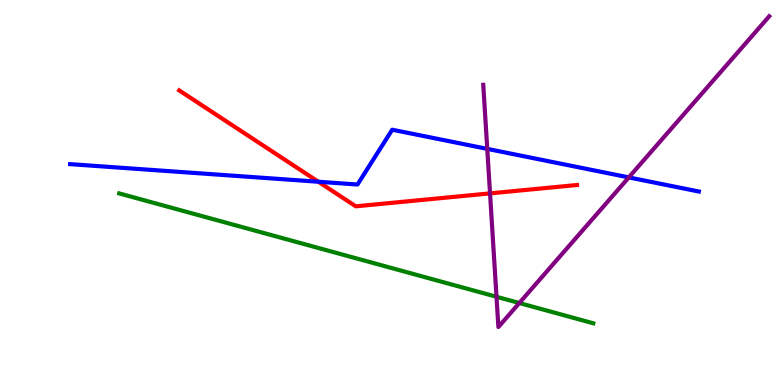[{'lines': ['blue', 'red'], 'intersections': [{'x': 4.11, 'y': 5.28}]}, {'lines': ['green', 'red'], 'intersections': []}, {'lines': ['purple', 'red'], 'intersections': [{'x': 6.32, 'y': 4.98}]}, {'lines': ['blue', 'green'], 'intersections': []}, {'lines': ['blue', 'purple'], 'intersections': [{'x': 6.29, 'y': 6.13}, {'x': 8.11, 'y': 5.39}]}, {'lines': ['green', 'purple'], 'intersections': [{'x': 6.41, 'y': 2.29}, {'x': 6.7, 'y': 2.13}]}]